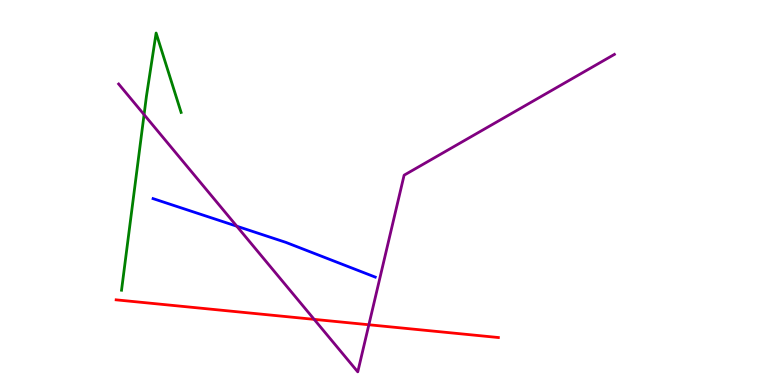[{'lines': ['blue', 'red'], 'intersections': []}, {'lines': ['green', 'red'], 'intersections': []}, {'lines': ['purple', 'red'], 'intersections': [{'x': 4.05, 'y': 1.7}, {'x': 4.76, 'y': 1.56}]}, {'lines': ['blue', 'green'], 'intersections': []}, {'lines': ['blue', 'purple'], 'intersections': [{'x': 3.06, 'y': 4.12}]}, {'lines': ['green', 'purple'], 'intersections': [{'x': 1.86, 'y': 7.02}]}]